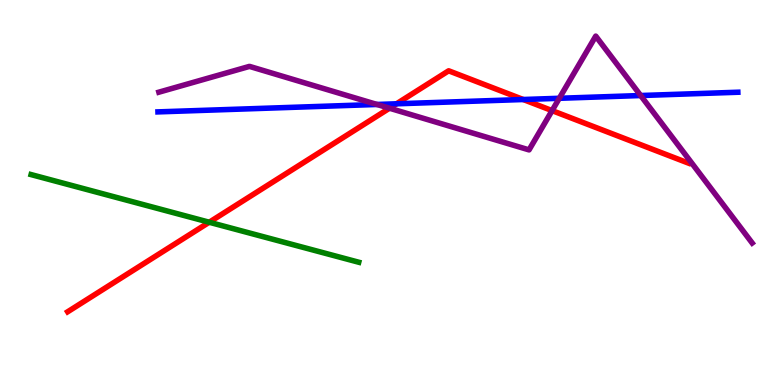[{'lines': ['blue', 'red'], 'intersections': [{'x': 5.12, 'y': 7.3}, {'x': 6.75, 'y': 7.42}]}, {'lines': ['green', 'red'], 'intersections': [{'x': 2.7, 'y': 4.23}]}, {'lines': ['purple', 'red'], 'intersections': [{'x': 5.03, 'y': 7.19}, {'x': 7.12, 'y': 7.13}]}, {'lines': ['blue', 'green'], 'intersections': []}, {'lines': ['blue', 'purple'], 'intersections': [{'x': 4.86, 'y': 7.29}, {'x': 7.22, 'y': 7.45}, {'x': 8.27, 'y': 7.52}]}, {'lines': ['green', 'purple'], 'intersections': []}]